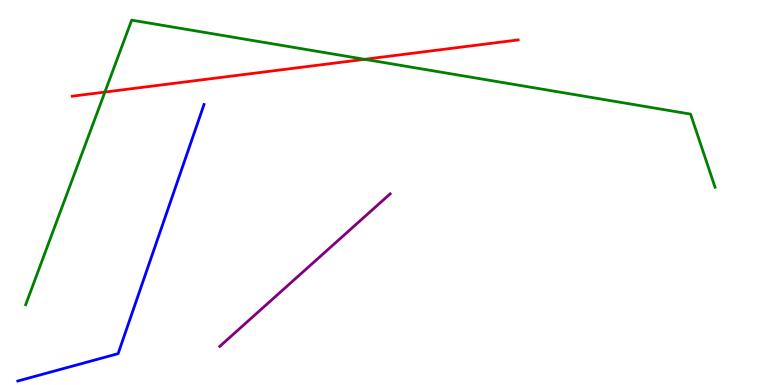[{'lines': ['blue', 'red'], 'intersections': []}, {'lines': ['green', 'red'], 'intersections': [{'x': 1.35, 'y': 7.61}, {'x': 4.7, 'y': 8.46}]}, {'lines': ['purple', 'red'], 'intersections': []}, {'lines': ['blue', 'green'], 'intersections': []}, {'lines': ['blue', 'purple'], 'intersections': []}, {'lines': ['green', 'purple'], 'intersections': []}]